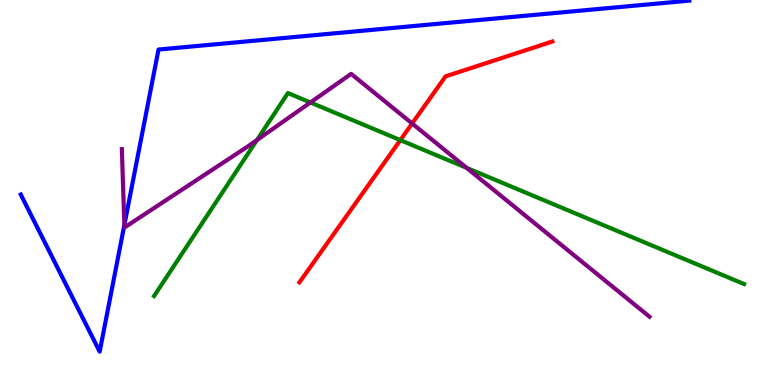[{'lines': ['blue', 'red'], 'intersections': []}, {'lines': ['green', 'red'], 'intersections': [{'x': 5.17, 'y': 6.36}]}, {'lines': ['purple', 'red'], 'intersections': [{'x': 5.32, 'y': 6.79}]}, {'lines': ['blue', 'green'], 'intersections': []}, {'lines': ['blue', 'purple'], 'intersections': [{'x': 1.6, 'y': 4.16}]}, {'lines': ['green', 'purple'], 'intersections': [{'x': 3.32, 'y': 6.36}, {'x': 4.01, 'y': 7.34}, {'x': 6.02, 'y': 5.64}]}]